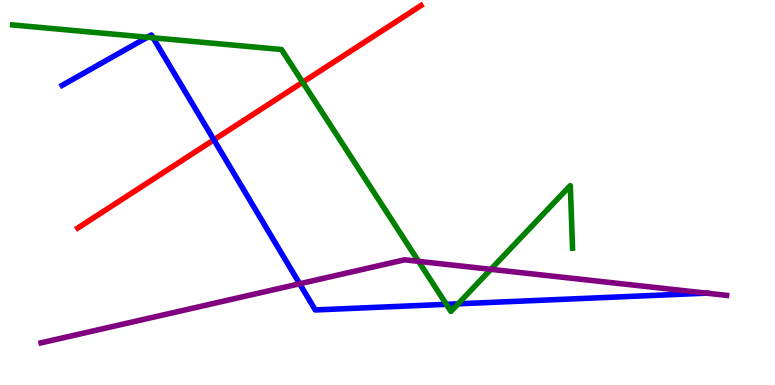[{'lines': ['blue', 'red'], 'intersections': [{'x': 2.76, 'y': 6.37}]}, {'lines': ['green', 'red'], 'intersections': [{'x': 3.91, 'y': 7.86}]}, {'lines': ['purple', 'red'], 'intersections': []}, {'lines': ['blue', 'green'], 'intersections': [{'x': 1.9, 'y': 9.03}, {'x': 1.97, 'y': 9.02}, {'x': 5.76, 'y': 2.1}, {'x': 5.91, 'y': 2.11}]}, {'lines': ['blue', 'purple'], 'intersections': [{'x': 3.87, 'y': 2.63}, {'x': 9.11, 'y': 2.39}]}, {'lines': ['green', 'purple'], 'intersections': [{'x': 5.4, 'y': 3.21}, {'x': 6.33, 'y': 3.0}]}]